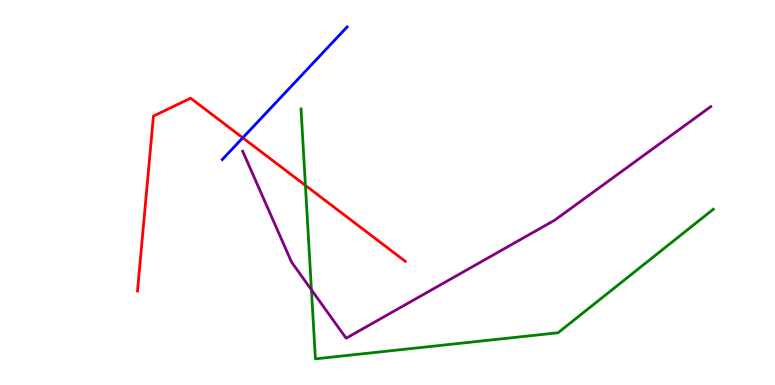[{'lines': ['blue', 'red'], 'intersections': [{'x': 3.13, 'y': 6.42}]}, {'lines': ['green', 'red'], 'intersections': [{'x': 3.94, 'y': 5.18}]}, {'lines': ['purple', 'red'], 'intersections': []}, {'lines': ['blue', 'green'], 'intersections': []}, {'lines': ['blue', 'purple'], 'intersections': []}, {'lines': ['green', 'purple'], 'intersections': [{'x': 4.02, 'y': 2.47}]}]